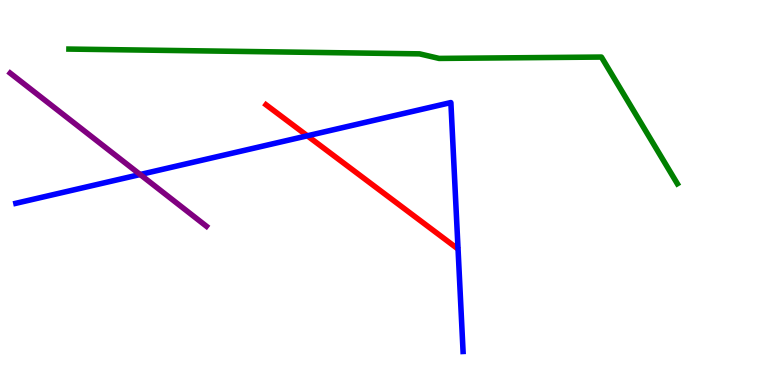[{'lines': ['blue', 'red'], 'intersections': [{'x': 3.97, 'y': 6.47}]}, {'lines': ['green', 'red'], 'intersections': []}, {'lines': ['purple', 'red'], 'intersections': []}, {'lines': ['blue', 'green'], 'intersections': []}, {'lines': ['blue', 'purple'], 'intersections': [{'x': 1.81, 'y': 5.47}]}, {'lines': ['green', 'purple'], 'intersections': []}]